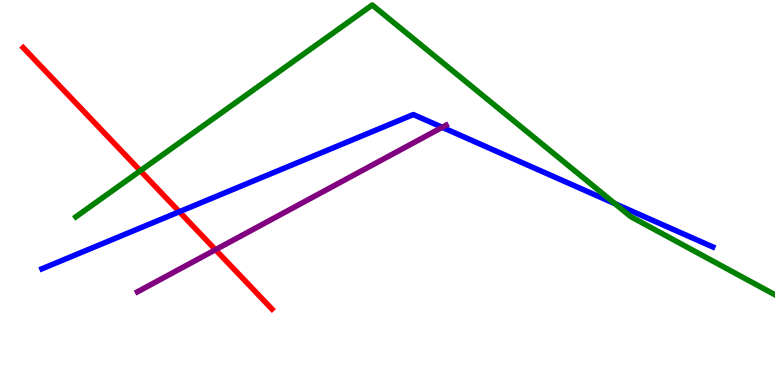[{'lines': ['blue', 'red'], 'intersections': [{'x': 2.31, 'y': 4.5}]}, {'lines': ['green', 'red'], 'intersections': [{'x': 1.81, 'y': 5.56}]}, {'lines': ['purple', 'red'], 'intersections': [{'x': 2.78, 'y': 3.51}]}, {'lines': ['blue', 'green'], 'intersections': [{'x': 7.93, 'y': 4.71}]}, {'lines': ['blue', 'purple'], 'intersections': [{'x': 5.71, 'y': 6.69}]}, {'lines': ['green', 'purple'], 'intersections': []}]